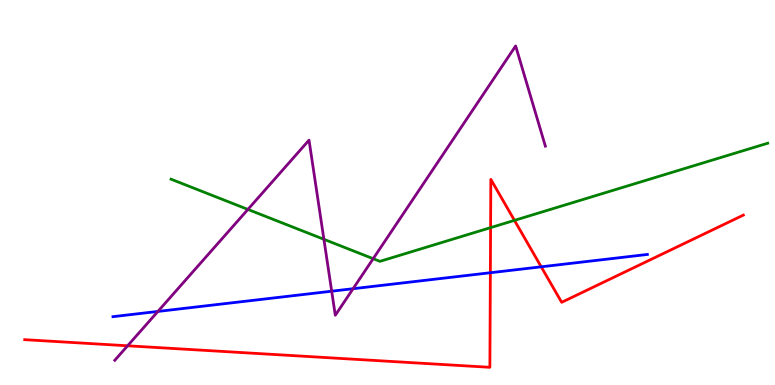[{'lines': ['blue', 'red'], 'intersections': [{'x': 6.33, 'y': 2.92}, {'x': 6.98, 'y': 3.07}]}, {'lines': ['green', 'red'], 'intersections': [{'x': 6.33, 'y': 4.09}, {'x': 6.64, 'y': 4.28}]}, {'lines': ['purple', 'red'], 'intersections': [{'x': 1.65, 'y': 1.02}]}, {'lines': ['blue', 'green'], 'intersections': []}, {'lines': ['blue', 'purple'], 'intersections': [{'x': 2.04, 'y': 1.91}, {'x': 4.28, 'y': 2.44}, {'x': 4.56, 'y': 2.5}]}, {'lines': ['green', 'purple'], 'intersections': [{'x': 3.2, 'y': 4.56}, {'x': 4.18, 'y': 3.78}, {'x': 4.82, 'y': 3.28}]}]